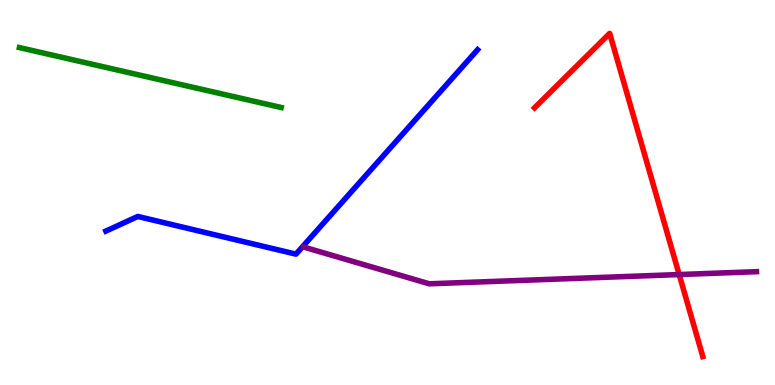[{'lines': ['blue', 'red'], 'intersections': []}, {'lines': ['green', 'red'], 'intersections': []}, {'lines': ['purple', 'red'], 'intersections': [{'x': 8.76, 'y': 2.87}]}, {'lines': ['blue', 'green'], 'intersections': []}, {'lines': ['blue', 'purple'], 'intersections': []}, {'lines': ['green', 'purple'], 'intersections': []}]